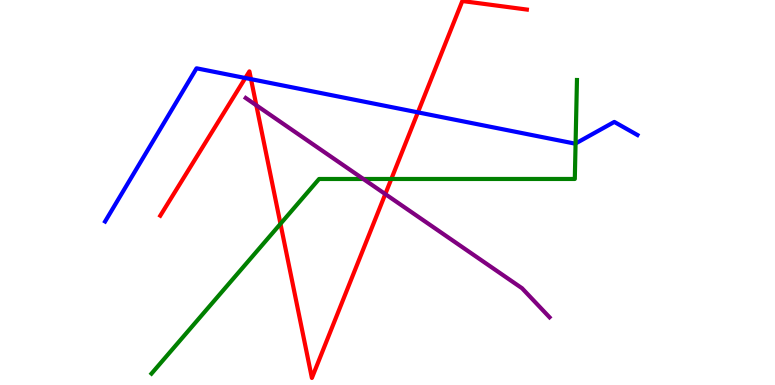[{'lines': ['blue', 'red'], 'intersections': [{'x': 3.17, 'y': 7.97}, {'x': 3.24, 'y': 7.94}, {'x': 5.39, 'y': 7.08}]}, {'lines': ['green', 'red'], 'intersections': [{'x': 3.62, 'y': 4.19}, {'x': 5.05, 'y': 5.35}]}, {'lines': ['purple', 'red'], 'intersections': [{'x': 3.31, 'y': 7.26}, {'x': 4.97, 'y': 4.96}]}, {'lines': ['blue', 'green'], 'intersections': [{'x': 7.43, 'y': 6.27}]}, {'lines': ['blue', 'purple'], 'intersections': []}, {'lines': ['green', 'purple'], 'intersections': [{'x': 4.69, 'y': 5.35}]}]